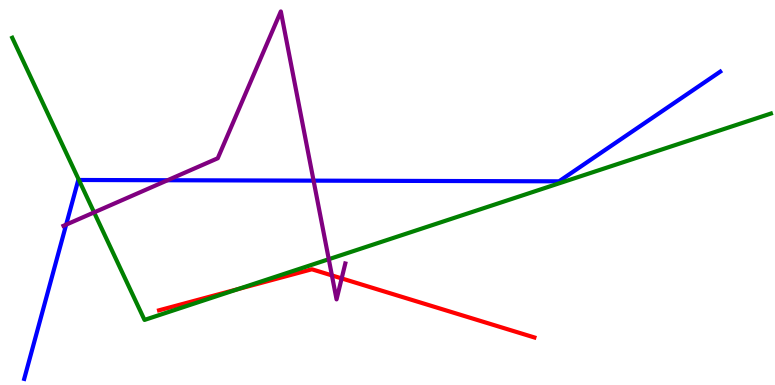[{'lines': ['blue', 'red'], 'intersections': []}, {'lines': ['green', 'red'], 'intersections': [{'x': 3.07, 'y': 2.49}]}, {'lines': ['purple', 'red'], 'intersections': [{'x': 4.28, 'y': 2.85}, {'x': 4.41, 'y': 2.77}]}, {'lines': ['blue', 'green'], 'intersections': [{'x': 1.02, 'y': 5.33}]}, {'lines': ['blue', 'purple'], 'intersections': [{'x': 0.854, 'y': 4.17}, {'x': 2.16, 'y': 5.32}, {'x': 4.05, 'y': 5.31}]}, {'lines': ['green', 'purple'], 'intersections': [{'x': 1.21, 'y': 4.48}, {'x': 4.24, 'y': 3.27}]}]